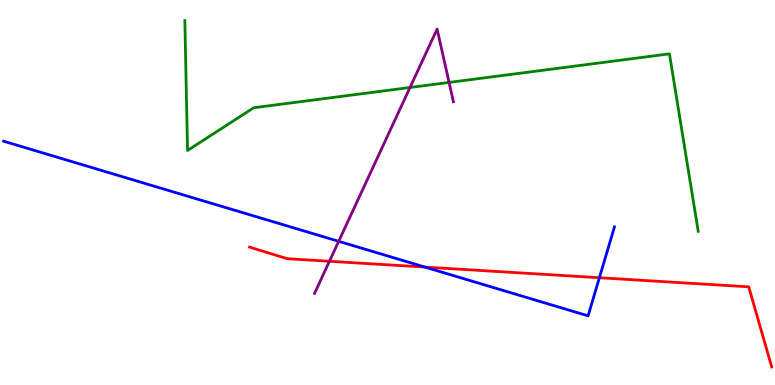[{'lines': ['blue', 'red'], 'intersections': [{'x': 5.48, 'y': 3.06}, {'x': 7.73, 'y': 2.79}]}, {'lines': ['green', 'red'], 'intersections': []}, {'lines': ['purple', 'red'], 'intersections': [{'x': 4.25, 'y': 3.21}]}, {'lines': ['blue', 'green'], 'intersections': []}, {'lines': ['blue', 'purple'], 'intersections': [{'x': 4.37, 'y': 3.73}]}, {'lines': ['green', 'purple'], 'intersections': [{'x': 5.29, 'y': 7.73}, {'x': 5.79, 'y': 7.86}]}]